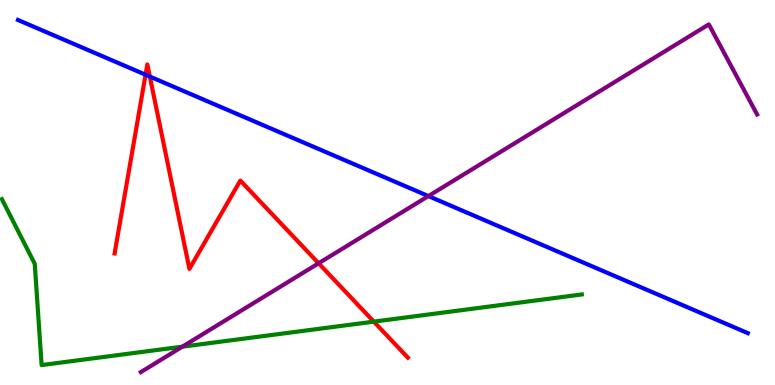[{'lines': ['blue', 'red'], 'intersections': [{'x': 1.88, 'y': 8.06}, {'x': 1.93, 'y': 8.01}]}, {'lines': ['green', 'red'], 'intersections': [{'x': 4.82, 'y': 1.65}]}, {'lines': ['purple', 'red'], 'intersections': [{'x': 4.11, 'y': 3.16}]}, {'lines': ['blue', 'green'], 'intersections': []}, {'lines': ['blue', 'purple'], 'intersections': [{'x': 5.53, 'y': 4.91}]}, {'lines': ['green', 'purple'], 'intersections': [{'x': 2.35, 'y': 0.996}]}]